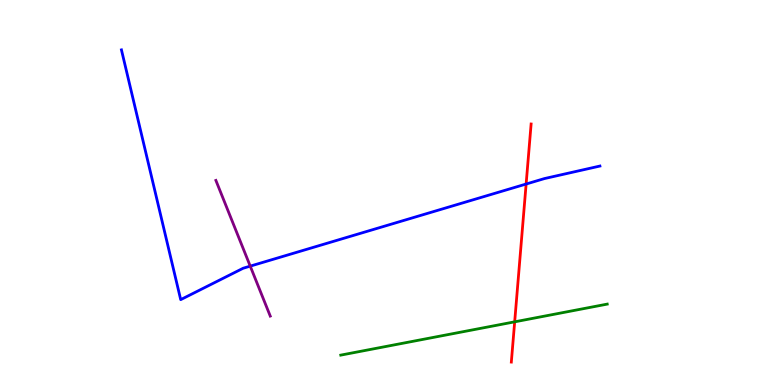[{'lines': ['blue', 'red'], 'intersections': [{'x': 6.79, 'y': 5.22}]}, {'lines': ['green', 'red'], 'intersections': [{'x': 6.64, 'y': 1.64}]}, {'lines': ['purple', 'red'], 'intersections': []}, {'lines': ['blue', 'green'], 'intersections': []}, {'lines': ['blue', 'purple'], 'intersections': [{'x': 3.23, 'y': 3.09}]}, {'lines': ['green', 'purple'], 'intersections': []}]